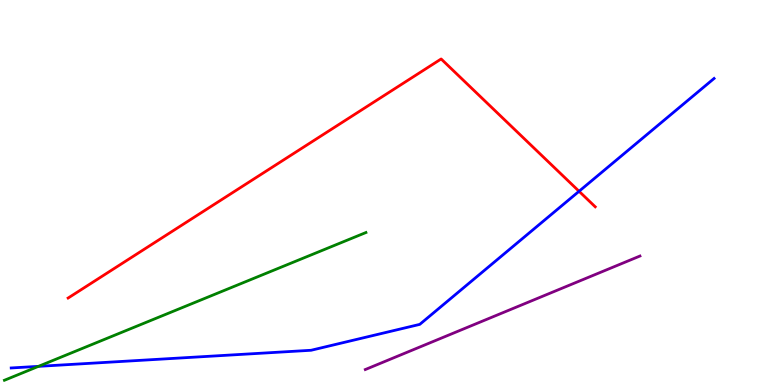[{'lines': ['blue', 'red'], 'intersections': [{'x': 7.47, 'y': 5.03}]}, {'lines': ['green', 'red'], 'intersections': []}, {'lines': ['purple', 'red'], 'intersections': []}, {'lines': ['blue', 'green'], 'intersections': [{'x': 0.496, 'y': 0.484}]}, {'lines': ['blue', 'purple'], 'intersections': []}, {'lines': ['green', 'purple'], 'intersections': []}]